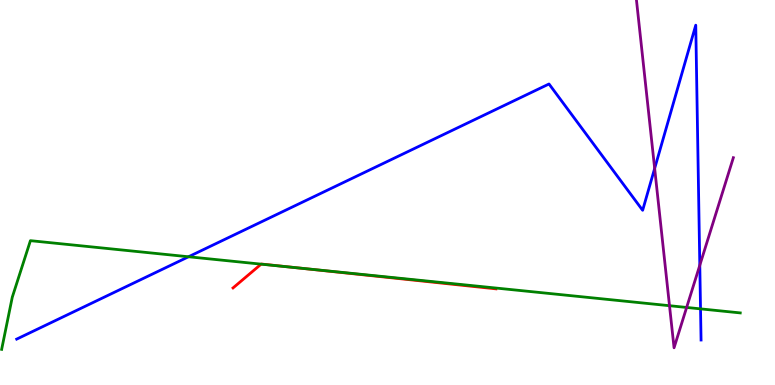[{'lines': ['blue', 'red'], 'intersections': []}, {'lines': ['green', 'red'], 'intersections': [{'x': 3.37, 'y': 3.14}, {'x': 3.83, 'y': 3.05}]}, {'lines': ['purple', 'red'], 'intersections': []}, {'lines': ['blue', 'green'], 'intersections': [{'x': 2.43, 'y': 3.33}, {'x': 9.04, 'y': 1.98}]}, {'lines': ['blue', 'purple'], 'intersections': [{'x': 8.45, 'y': 5.63}, {'x': 9.03, 'y': 3.11}]}, {'lines': ['green', 'purple'], 'intersections': [{'x': 8.64, 'y': 2.06}, {'x': 8.86, 'y': 2.01}]}]